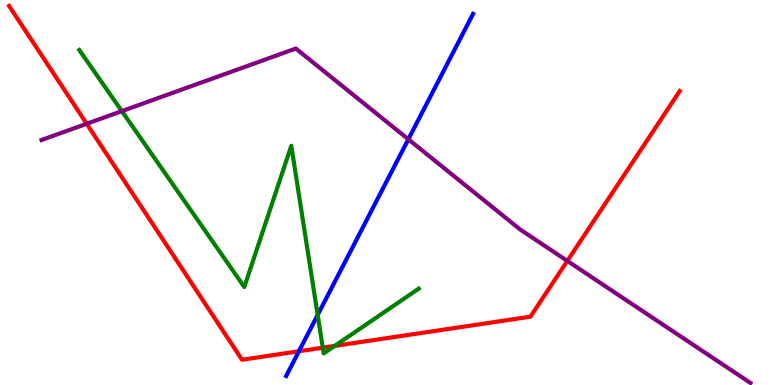[{'lines': ['blue', 'red'], 'intersections': [{'x': 3.86, 'y': 0.877}]}, {'lines': ['green', 'red'], 'intersections': [{'x': 4.16, 'y': 0.969}, {'x': 4.32, 'y': 1.02}]}, {'lines': ['purple', 'red'], 'intersections': [{'x': 1.12, 'y': 6.79}, {'x': 7.32, 'y': 3.22}]}, {'lines': ['blue', 'green'], 'intersections': [{'x': 4.1, 'y': 1.82}]}, {'lines': ['blue', 'purple'], 'intersections': [{'x': 5.27, 'y': 6.38}]}, {'lines': ['green', 'purple'], 'intersections': [{'x': 1.57, 'y': 7.11}]}]